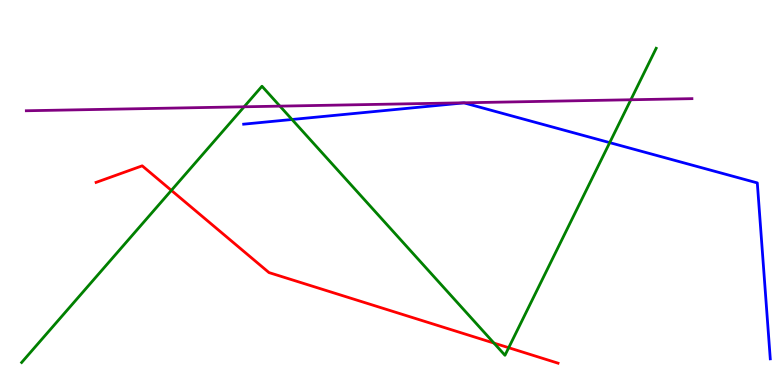[{'lines': ['blue', 'red'], 'intersections': []}, {'lines': ['green', 'red'], 'intersections': [{'x': 2.21, 'y': 5.05}, {'x': 6.37, 'y': 1.09}, {'x': 6.56, 'y': 0.969}]}, {'lines': ['purple', 'red'], 'intersections': []}, {'lines': ['blue', 'green'], 'intersections': [{'x': 3.77, 'y': 6.9}, {'x': 7.87, 'y': 6.3}]}, {'lines': ['blue', 'purple'], 'intersections': []}, {'lines': ['green', 'purple'], 'intersections': [{'x': 3.15, 'y': 7.23}, {'x': 3.61, 'y': 7.24}, {'x': 8.14, 'y': 7.41}]}]